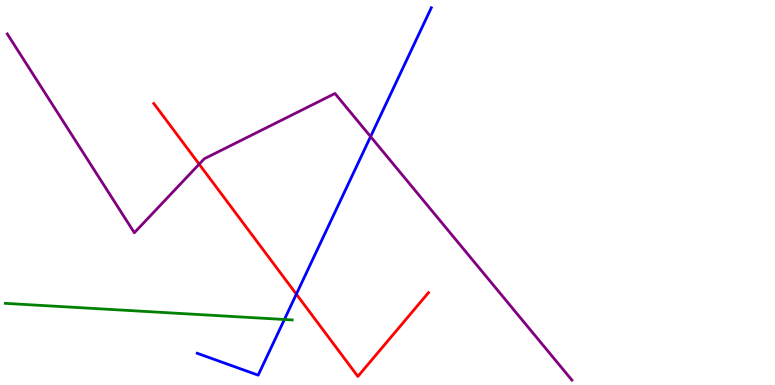[{'lines': ['blue', 'red'], 'intersections': [{'x': 3.82, 'y': 2.36}]}, {'lines': ['green', 'red'], 'intersections': []}, {'lines': ['purple', 'red'], 'intersections': [{'x': 2.57, 'y': 5.74}]}, {'lines': ['blue', 'green'], 'intersections': [{'x': 3.67, 'y': 1.7}]}, {'lines': ['blue', 'purple'], 'intersections': [{'x': 4.78, 'y': 6.45}]}, {'lines': ['green', 'purple'], 'intersections': []}]